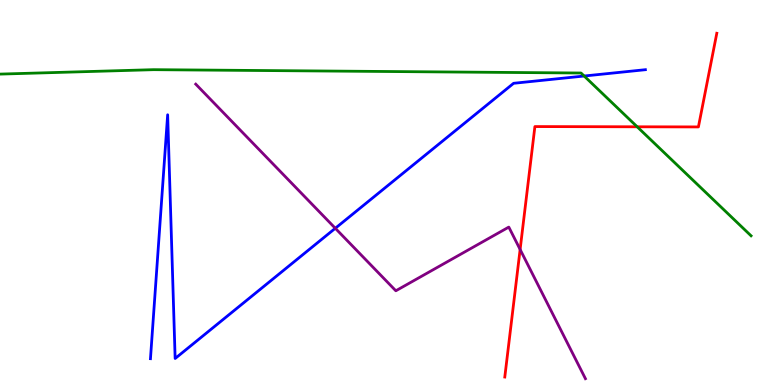[{'lines': ['blue', 'red'], 'intersections': []}, {'lines': ['green', 'red'], 'intersections': [{'x': 8.22, 'y': 6.71}]}, {'lines': ['purple', 'red'], 'intersections': [{'x': 6.71, 'y': 3.52}]}, {'lines': ['blue', 'green'], 'intersections': [{'x': 7.54, 'y': 8.03}]}, {'lines': ['blue', 'purple'], 'intersections': [{'x': 4.33, 'y': 4.07}]}, {'lines': ['green', 'purple'], 'intersections': []}]